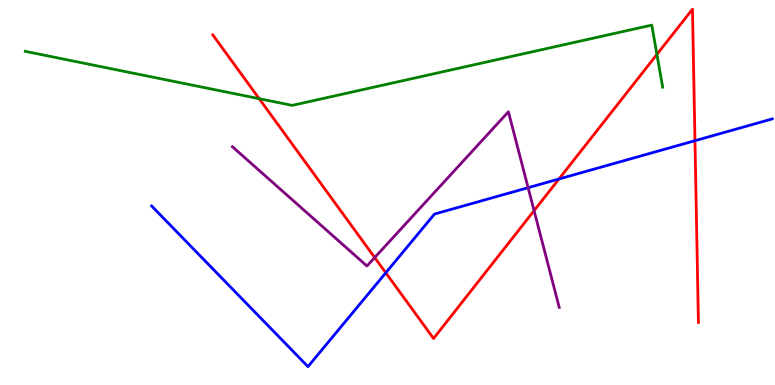[{'lines': ['blue', 'red'], 'intersections': [{'x': 4.98, 'y': 2.91}, {'x': 7.21, 'y': 5.35}, {'x': 8.97, 'y': 6.35}]}, {'lines': ['green', 'red'], 'intersections': [{'x': 3.34, 'y': 7.44}, {'x': 8.48, 'y': 8.59}]}, {'lines': ['purple', 'red'], 'intersections': [{'x': 4.83, 'y': 3.31}, {'x': 6.89, 'y': 4.53}]}, {'lines': ['blue', 'green'], 'intersections': []}, {'lines': ['blue', 'purple'], 'intersections': [{'x': 6.81, 'y': 5.12}]}, {'lines': ['green', 'purple'], 'intersections': []}]